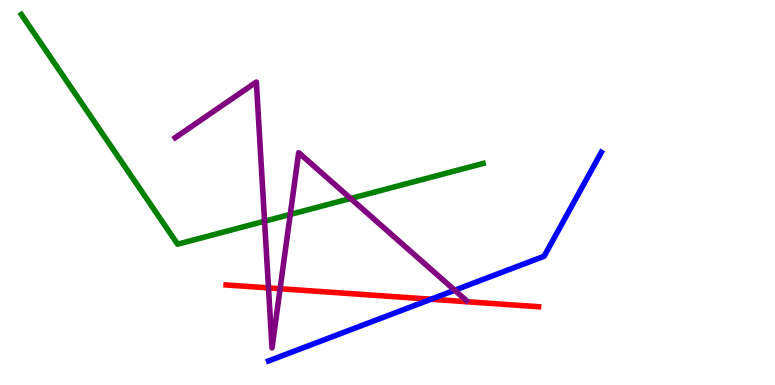[{'lines': ['blue', 'red'], 'intersections': [{'x': 5.56, 'y': 2.23}]}, {'lines': ['green', 'red'], 'intersections': []}, {'lines': ['purple', 'red'], 'intersections': [{'x': 3.46, 'y': 2.52}, {'x': 3.61, 'y': 2.5}]}, {'lines': ['blue', 'green'], 'intersections': []}, {'lines': ['blue', 'purple'], 'intersections': [{'x': 5.87, 'y': 2.46}]}, {'lines': ['green', 'purple'], 'intersections': [{'x': 3.41, 'y': 4.25}, {'x': 3.75, 'y': 4.43}, {'x': 4.52, 'y': 4.84}]}]